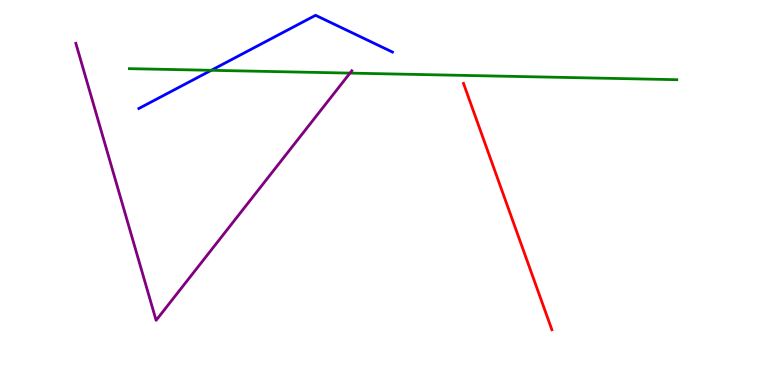[{'lines': ['blue', 'red'], 'intersections': []}, {'lines': ['green', 'red'], 'intersections': []}, {'lines': ['purple', 'red'], 'intersections': []}, {'lines': ['blue', 'green'], 'intersections': [{'x': 2.73, 'y': 8.17}]}, {'lines': ['blue', 'purple'], 'intersections': []}, {'lines': ['green', 'purple'], 'intersections': [{'x': 4.52, 'y': 8.1}]}]